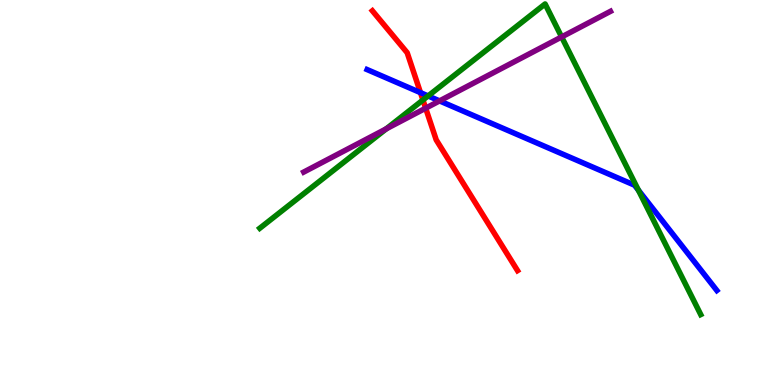[{'lines': ['blue', 'red'], 'intersections': [{'x': 5.43, 'y': 7.59}]}, {'lines': ['green', 'red'], 'intersections': [{'x': 5.46, 'y': 7.4}]}, {'lines': ['purple', 'red'], 'intersections': [{'x': 5.49, 'y': 7.19}]}, {'lines': ['blue', 'green'], 'intersections': [{'x': 5.52, 'y': 7.51}, {'x': 8.24, 'y': 5.06}]}, {'lines': ['blue', 'purple'], 'intersections': [{'x': 5.67, 'y': 7.38}]}, {'lines': ['green', 'purple'], 'intersections': [{'x': 4.98, 'y': 6.65}, {'x': 7.25, 'y': 9.04}]}]